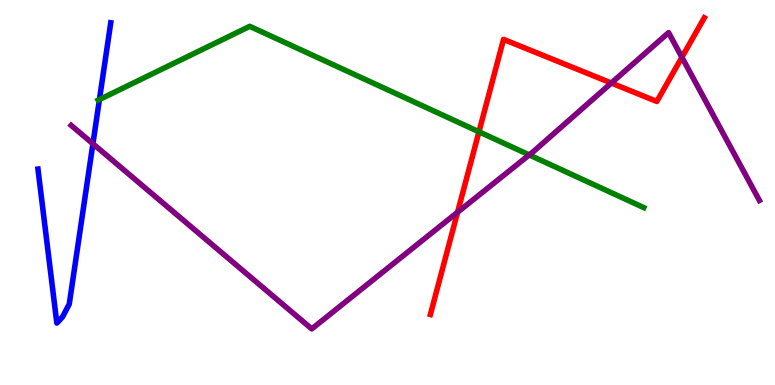[{'lines': ['blue', 'red'], 'intersections': []}, {'lines': ['green', 'red'], 'intersections': [{'x': 6.18, 'y': 6.58}]}, {'lines': ['purple', 'red'], 'intersections': [{'x': 5.9, 'y': 4.49}, {'x': 7.89, 'y': 7.84}, {'x': 8.8, 'y': 8.51}]}, {'lines': ['blue', 'green'], 'intersections': [{'x': 1.28, 'y': 7.41}]}, {'lines': ['blue', 'purple'], 'intersections': [{'x': 1.2, 'y': 6.27}]}, {'lines': ['green', 'purple'], 'intersections': [{'x': 6.83, 'y': 5.98}]}]